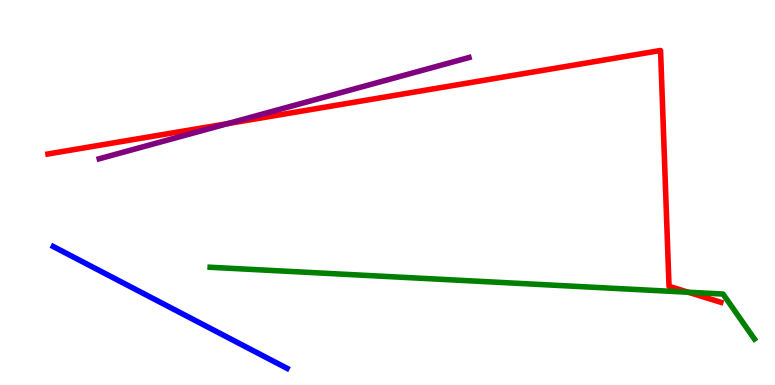[{'lines': ['blue', 'red'], 'intersections': []}, {'lines': ['green', 'red'], 'intersections': [{'x': 8.88, 'y': 2.41}]}, {'lines': ['purple', 'red'], 'intersections': [{'x': 2.94, 'y': 6.79}]}, {'lines': ['blue', 'green'], 'intersections': []}, {'lines': ['blue', 'purple'], 'intersections': []}, {'lines': ['green', 'purple'], 'intersections': []}]